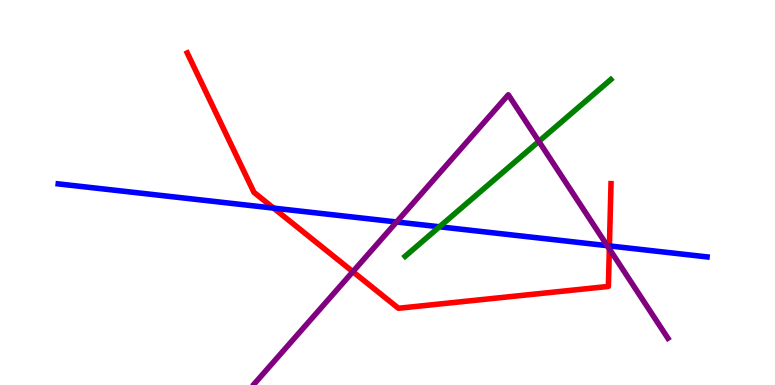[{'lines': ['blue', 'red'], 'intersections': [{'x': 3.53, 'y': 4.59}, {'x': 7.86, 'y': 3.61}]}, {'lines': ['green', 'red'], 'intersections': []}, {'lines': ['purple', 'red'], 'intersections': [{'x': 4.55, 'y': 2.94}, {'x': 7.86, 'y': 3.54}]}, {'lines': ['blue', 'green'], 'intersections': [{'x': 5.67, 'y': 4.11}]}, {'lines': ['blue', 'purple'], 'intersections': [{'x': 5.12, 'y': 4.23}, {'x': 7.84, 'y': 3.62}]}, {'lines': ['green', 'purple'], 'intersections': [{'x': 6.95, 'y': 6.33}]}]